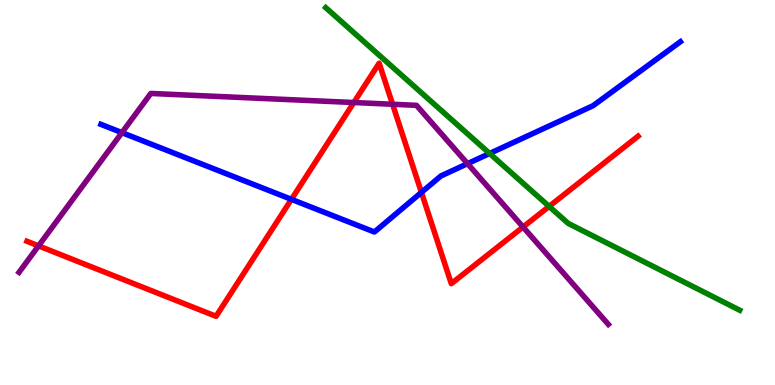[{'lines': ['blue', 'red'], 'intersections': [{'x': 3.76, 'y': 4.82}, {'x': 5.44, 'y': 5.0}]}, {'lines': ['green', 'red'], 'intersections': [{'x': 7.09, 'y': 4.64}]}, {'lines': ['purple', 'red'], 'intersections': [{'x': 0.497, 'y': 3.61}, {'x': 4.57, 'y': 7.34}, {'x': 5.07, 'y': 7.29}, {'x': 6.75, 'y': 4.1}]}, {'lines': ['blue', 'green'], 'intersections': [{'x': 6.32, 'y': 6.01}]}, {'lines': ['blue', 'purple'], 'intersections': [{'x': 1.57, 'y': 6.55}, {'x': 6.03, 'y': 5.75}]}, {'lines': ['green', 'purple'], 'intersections': []}]